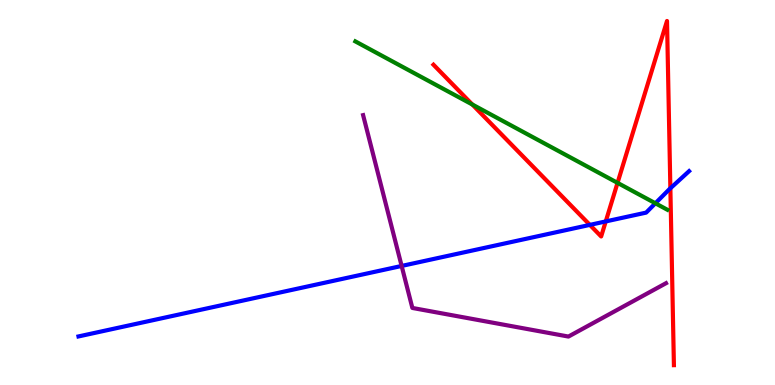[{'lines': ['blue', 'red'], 'intersections': [{'x': 7.61, 'y': 4.16}, {'x': 7.82, 'y': 4.25}, {'x': 8.65, 'y': 5.11}]}, {'lines': ['green', 'red'], 'intersections': [{'x': 6.09, 'y': 7.29}, {'x': 7.97, 'y': 5.25}]}, {'lines': ['purple', 'red'], 'intersections': []}, {'lines': ['blue', 'green'], 'intersections': [{'x': 8.46, 'y': 4.72}]}, {'lines': ['blue', 'purple'], 'intersections': [{'x': 5.18, 'y': 3.09}]}, {'lines': ['green', 'purple'], 'intersections': []}]